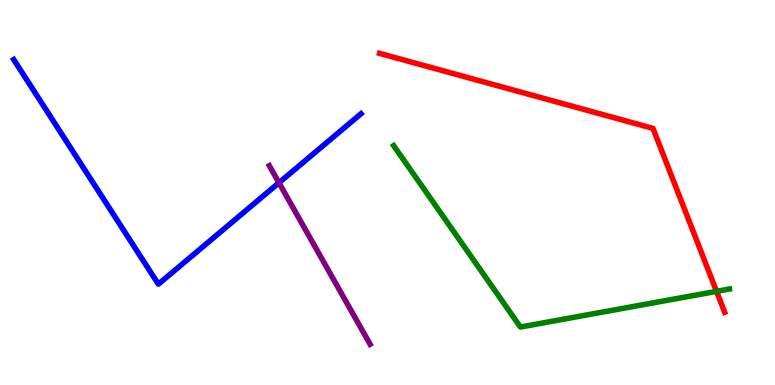[{'lines': ['blue', 'red'], 'intersections': []}, {'lines': ['green', 'red'], 'intersections': [{'x': 9.25, 'y': 2.43}]}, {'lines': ['purple', 'red'], 'intersections': []}, {'lines': ['blue', 'green'], 'intersections': []}, {'lines': ['blue', 'purple'], 'intersections': [{'x': 3.6, 'y': 5.25}]}, {'lines': ['green', 'purple'], 'intersections': []}]